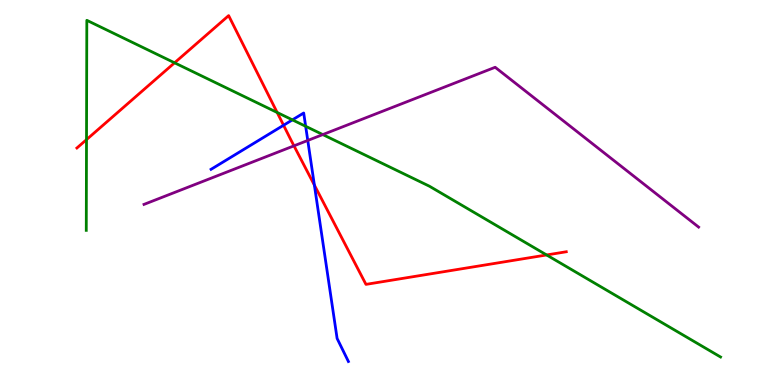[{'lines': ['blue', 'red'], 'intersections': [{'x': 3.66, 'y': 6.75}, {'x': 4.06, 'y': 5.19}]}, {'lines': ['green', 'red'], 'intersections': [{'x': 1.12, 'y': 6.37}, {'x': 2.25, 'y': 8.37}, {'x': 3.58, 'y': 7.08}, {'x': 7.05, 'y': 3.38}]}, {'lines': ['purple', 'red'], 'intersections': [{'x': 3.79, 'y': 6.21}]}, {'lines': ['blue', 'green'], 'intersections': [{'x': 3.77, 'y': 6.89}, {'x': 3.94, 'y': 6.72}]}, {'lines': ['blue', 'purple'], 'intersections': [{'x': 3.97, 'y': 6.35}]}, {'lines': ['green', 'purple'], 'intersections': [{'x': 4.17, 'y': 6.5}]}]